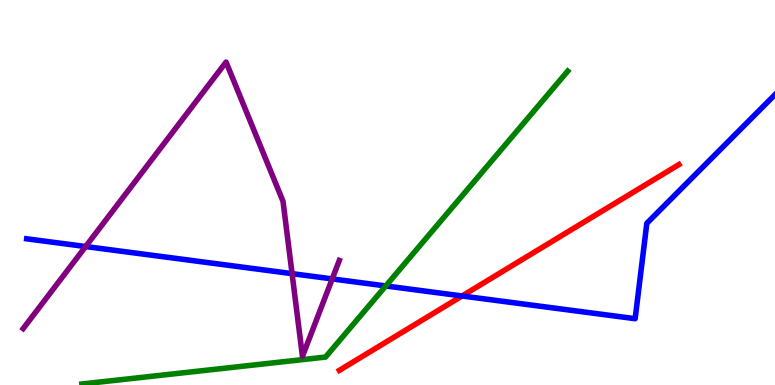[{'lines': ['blue', 'red'], 'intersections': [{'x': 5.96, 'y': 2.31}]}, {'lines': ['green', 'red'], 'intersections': []}, {'lines': ['purple', 'red'], 'intersections': []}, {'lines': ['blue', 'green'], 'intersections': [{'x': 4.98, 'y': 2.57}]}, {'lines': ['blue', 'purple'], 'intersections': [{'x': 1.1, 'y': 3.6}, {'x': 3.77, 'y': 2.89}, {'x': 4.29, 'y': 2.76}]}, {'lines': ['green', 'purple'], 'intersections': []}]